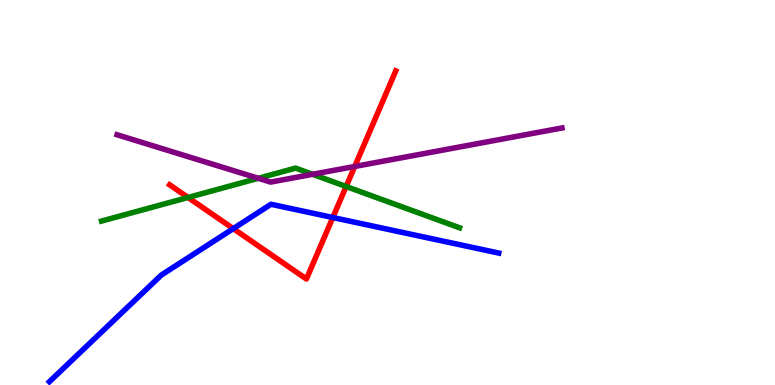[{'lines': ['blue', 'red'], 'intersections': [{'x': 3.01, 'y': 4.06}, {'x': 4.29, 'y': 4.35}]}, {'lines': ['green', 'red'], 'intersections': [{'x': 2.43, 'y': 4.87}, {'x': 4.47, 'y': 5.16}]}, {'lines': ['purple', 'red'], 'intersections': [{'x': 4.58, 'y': 5.68}]}, {'lines': ['blue', 'green'], 'intersections': []}, {'lines': ['blue', 'purple'], 'intersections': []}, {'lines': ['green', 'purple'], 'intersections': [{'x': 3.33, 'y': 5.37}, {'x': 4.03, 'y': 5.47}]}]